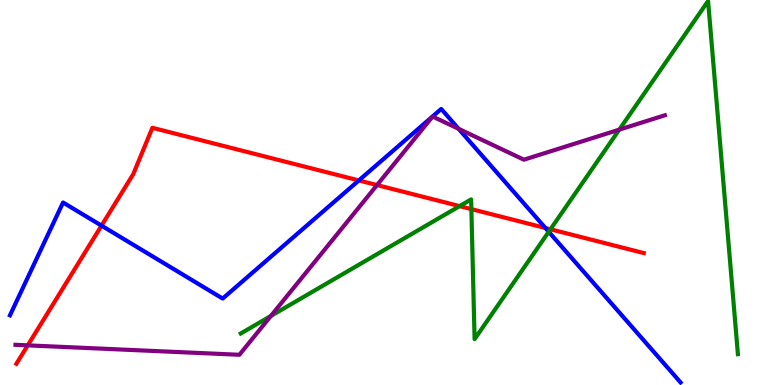[{'lines': ['blue', 'red'], 'intersections': [{'x': 1.31, 'y': 4.14}, {'x': 4.63, 'y': 5.31}, {'x': 7.04, 'y': 4.08}]}, {'lines': ['green', 'red'], 'intersections': [{'x': 5.93, 'y': 4.65}, {'x': 6.08, 'y': 4.57}, {'x': 7.1, 'y': 4.04}]}, {'lines': ['purple', 'red'], 'intersections': [{'x': 0.358, 'y': 1.03}, {'x': 4.86, 'y': 5.19}]}, {'lines': ['blue', 'green'], 'intersections': [{'x': 7.08, 'y': 3.98}]}, {'lines': ['blue', 'purple'], 'intersections': [{'x': 5.92, 'y': 6.65}]}, {'lines': ['green', 'purple'], 'intersections': [{'x': 3.5, 'y': 1.79}, {'x': 7.99, 'y': 6.63}]}]